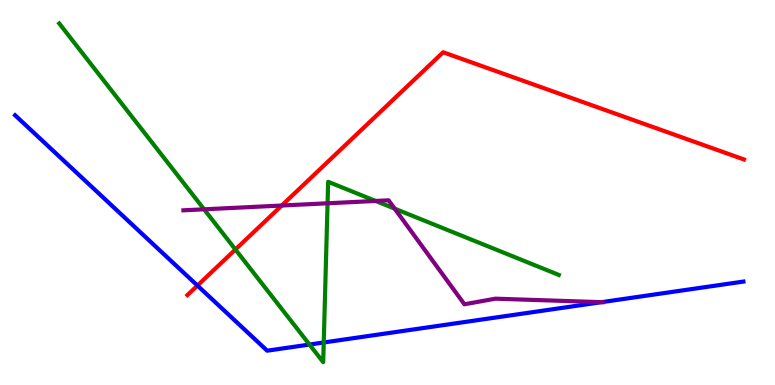[{'lines': ['blue', 'red'], 'intersections': [{'x': 2.55, 'y': 2.58}]}, {'lines': ['green', 'red'], 'intersections': [{'x': 3.04, 'y': 3.52}]}, {'lines': ['purple', 'red'], 'intersections': [{'x': 3.64, 'y': 4.66}]}, {'lines': ['blue', 'green'], 'intersections': [{'x': 3.99, 'y': 1.05}, {'x': 4.18, 'y': 1.1}]}, {'lines': ['blue', 'purple'], 'intersections': [{'x': 7.76, 'y': 2.15}]}, {'lines': ['green', 'purple'], 'intersections': [{'x': 2.63, 'y': 4.56}, {'x': 4.23, 'y': 4.72}, {'x': 4.85, 'y': 4.78}, {'x': 5.09, 'y': 4.58}]}]